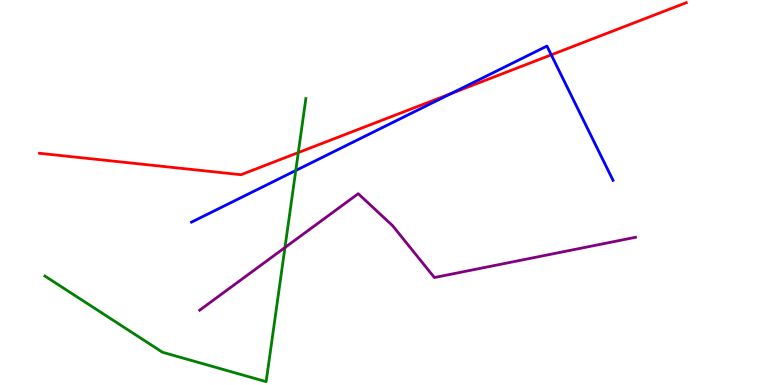[{'lines': ['blue', 'red'], 'intersections': [{'x': 5.82, 'y': 7.57}, {'x': 7.11, 'y': 8.58}]}, {'lines': ['green', 'red'], 'intersections': [{'x': 3.85, 'y': 6.04}]}, {'lines': ['purple', 'red'], 'intersections': []}, {'lines': ['blue', 'green'], 'intersections': [{'x': 3.82, 'y': 5.57}]}, {'lines': ['blue', 'purple'], 'intersections': []}, {'lines': ['green', 'purple'], 'intersections': [{'x': 3.68, 'y': 3.57}]}]